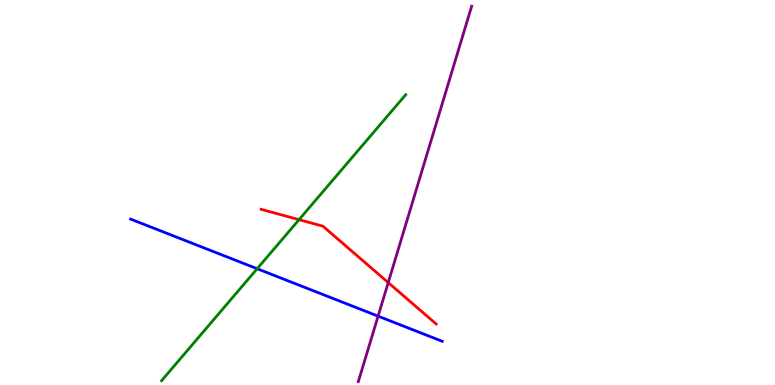[{'lines': ['blue', 'red'], 'intersections': []}, {'lines': ['green', 'red'], 'intersections': [{'x': 3.86, 'y': 4.29}]}, {'lines': ['purple', 'red'], 'intersections': [{'x': 5.01, 'y': 2.66}]}, {'lines': ['blue', 'green'], 'intersections': [{'x': 3.32, 'y': 3.02}]}, {'lines': ['blue', 'purple'], 'intersections': [{'x': 4.88, 'y': 1.79}]}, {'lines': ['green', 'purple'], 'intersections': []}]